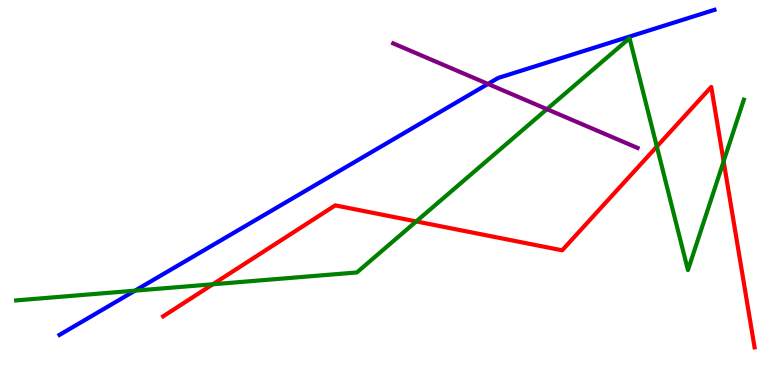[{'lines': ['blue', 'red'], 'intersections': []}, {'lines': ['green', 'red'], 'intersections': [{'x': 2.75, 'y': 2.62}, {'x': 5.37, 'y': 4.25}, {'x': 8.48, 'y': 6.19}, {'x': 9.34, 'y': 5.81}]}, {'lines': ['purple', 'red'], 'intersections': []}, {'lines': ['blue', 'green'], 'intersections': [{'x': 1.74, 'y': 2.45}]}, {'lines': ['blue', 'purple'], 'intersections': [{'x': 6.3, 'y': 7.82}]}, {'lines': ['green', 'purple'], 'intersections': [{'x': 7.06, 'y': 7.16}]}]